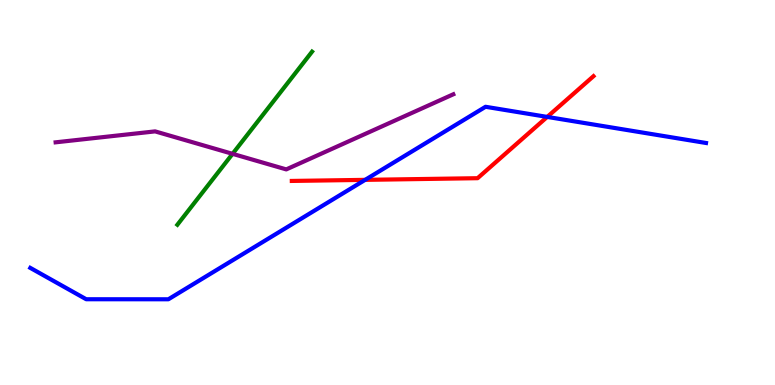[{'lines': ['blue', 'red'], 'intersections': [{'x': 4.71, 'y': 5.33}, {'x': 7.06, 'y': 6.96}]}, {'lines': ['green', 'red'], 'intersections': []}, {'lines': ['purple', 'red'], 'intersections': []}, {'lines': ['blue', 'green'], 'intersections': []}, {'lines': ['blue', 'purple'], 'intersections': []}, {'lines': ['green', 'purple'], 'intersections': [{'x': 3.0, 'y': 6.0}]}]